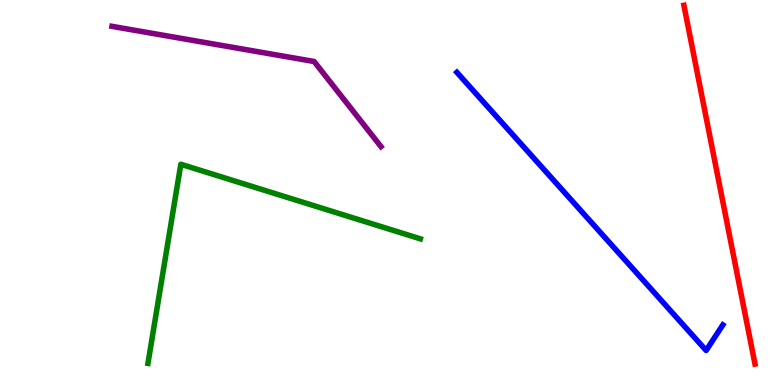[{'lines': ['blue', 'red'], 'intersections': []}, {'lines': ['green', 'red'], 'intersections': []}, {'lines': ['purple', 'red'], 'intersections': []}, {'lines': ['blue', 'green'], 'intersections': []}, {'lines': ['blue', 'purple'], 'intersections': []}, {'lines': ['green', 'purple'], 'intersections': []}]